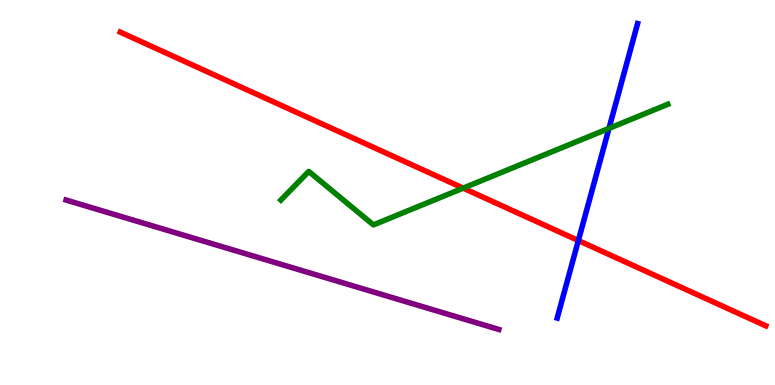[{'lines': ['blue', 'red'], 'intersections': [{'x': 7.46, 'y': 3.75}]}, {'lines': ['green', 'red'], 'intersections': [{'x': 5.98, 'y': 5.11}]}, {'lines': ['purple', 'red'], 'intersections': []}, {'lines': ['blue', 'green'], 'intersections': [{'x': 7.86, 'y': 6.67}]}, {'lines': ['blue', 'purple'], 'intersections': []}, {'lines': ['green', 'purple'], 'intersections': []}]